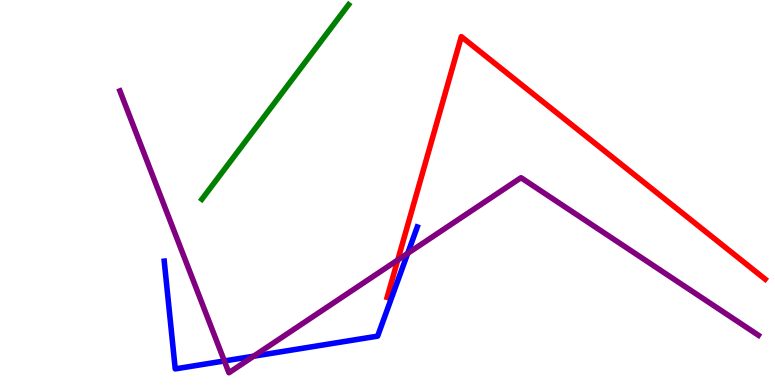[{'lines': ['blue', 'red'], 'intersections': []}, {'lines': ['green', 'red'], 'intersections': []}, {'lines': ['purple', 'red'], 'intersections': [{'x': 5.13, 'y': 3.25}]}, {'lines': ['blue', 'green'], 'intersections': []}, {'lines': ['blue', 'purple'], 'intersections': [{'x': 2.89, 'y': 0.625}, {'x': 3.27, 'y': 0.748}, {'x': 5.26, 'y': 3.42}]}, {'lines': ['green', 'purple'], 'intersections': []}]